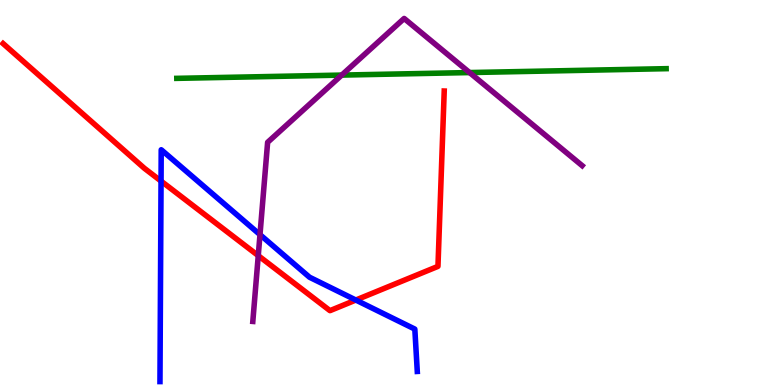[{'lines': ['blue', 'red'], 'intersections': [{'x': 2.08, 'y': 5.3}, {'x': 4.59, 'y': 2.21}]}, {'lines': ['green', 'red'], 'intersections': []}, {'lines': ['purple', 'red'], 'intersections': [{'x': 3.33, 'y': 3.36}]}, {'lines': ['blue', 'green'], 'intersections': []}, {'lines': ['blue', 'purple'], 'intersections': [{'x': 3.35, 'y': 3.91}]}, {'lines': ['green', 'purple'], 'intersections': [{'x': 4.41, 'y': 8.05}, {'x': 6.06, 'y': 8.12}]}]